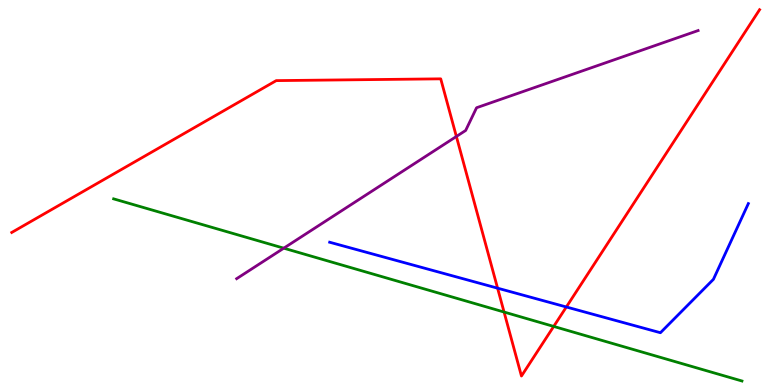[{'lines': ['blue', 'red'], 'intersections': [{'x': 6.42, 'y': 2.52}, {'x': 7.31, 'y': 2.03}]}, {'lines': ['green', 'red'], 'intersections': [{'x': 6.5, 'y': 1.9}, {'x': 7.14, 'y': 1.52}]}, {'lines': ['purple', 'red'], 'intersections': [{'x': 5.89, 'y': 6.46}]}, {'lines': ['blue', 'green'], 'intersections': []}, {'lines': ['blue', 'purple'], 'intersections': []}, {'lines': ['green', 'purple'], 'intersections': [{'x': 3.66, 'y': 3.55}]}]